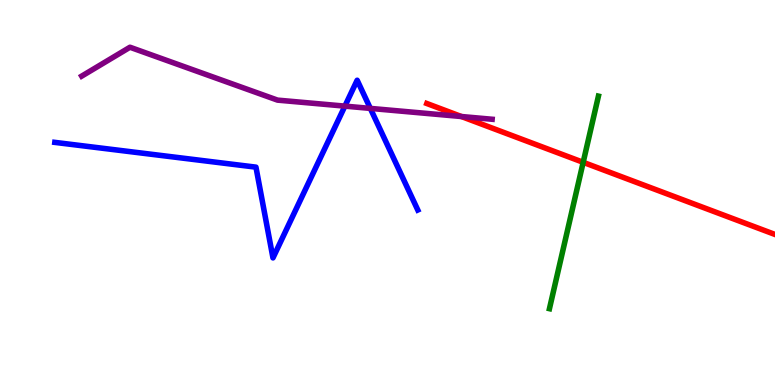[{'lines': ['blue', 'red'], 'intersections': []}, {'lines': ['green', 'red'], 'intersections': [{'x': 7.52, 'y': 5.78}]}, {'lines': ['purple', 'red'], 'intersections': [{'x': 5.95, 'y': 6.97}]}, {'lines': ['blue', 'green'], 'intersections': []}, {'lines': ['blue', 'purple'], 'intersections': [{'x': 4.45, 'y': 7.24}, {'x': 4.78, 'y': 7.18}]}, {'lines': ['green', 'purple'], 'intersections': []}]